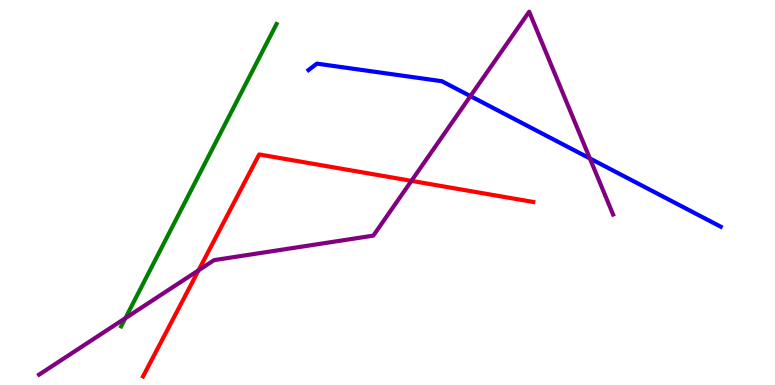[{'lines': ['blue', 'red'], 'intersections': []}, {'lines': ['green', 'red'], 'intersections': []}, {'lines': ['purple', 'red'], 'intersections': [{'x': 2.56, 'y': 2.98}, {'x': 5.31, 'y': 5.3}]}, {'lines': ['blue', 'green'], 'intersections': []}, {'lines': ['blue', 'purple'], 'intersections': [{'x': 6.07, 'y': 7.5}, {'x': 7.61, 'y': 5.89}]}, {'lines': ['green', 'purple'], 'intersections': [{'x': 1.62, 'y': 1.74}]}]